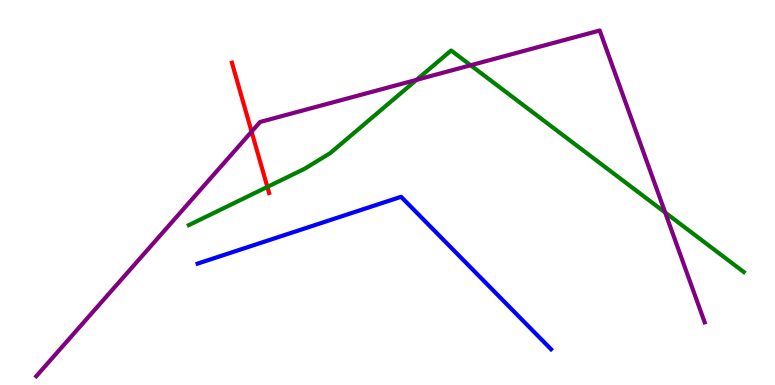[{'lines': ['blue', 'red'], 'intersections': []}, {'lines': ['green', 'red'], 'intersections': [{'x': 3.45, 'y': 5.15}]}, {'lines': ['purple', 'red'], 'intersections': [{'x': 3.25, 'y': 6.58}]}, {'lines': ['blue', 'green'], 'intersections': []}, {'lines': ['blue', 'purple'], 'intersections': []}, {'lines': ['green', 'purple'], 'intersections': [{'x': 5.38, 'y': 7.93}, {'x': 6.07, 'y': 8.3}, {'x': 8.58, 'y': 4.48}]}]